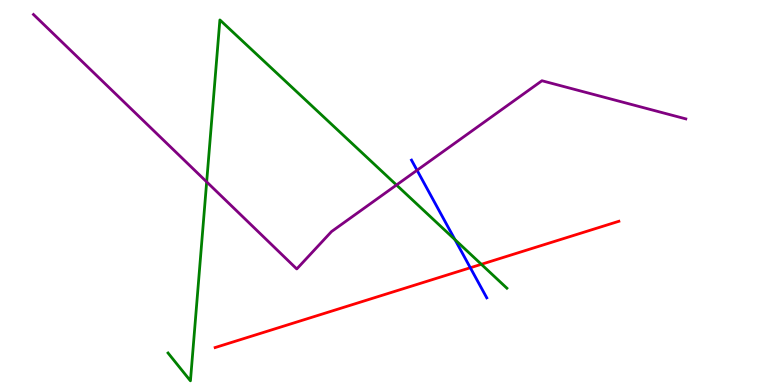[{'lines': ['blue', 'red'], 'intersections': [{'x': 6.07, 'y': 3.05}]}, {'lines': ['green', 'red'], 'intersections': [{'x': 6.21, 'y': 3.14}]}, {'lines': ['purple', 'red'], 'intersections': []}, {'lines': ['blue', 'green'], 'intersections': [{'x': 5.87, 'y': 3.78}]}, {'lines': ['blue', 'purple'], 'intersections': [{'x': 5.38, 'y': 5.58}]}, {'lines': ['green', 'purple'], 'intersections': [{'x': 2.67, 'y': 5.28}, {'x': 5.12, 'y': 5.19}]}]